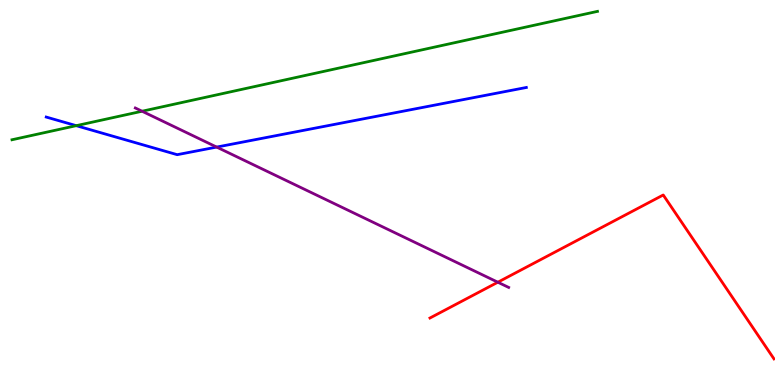[{'lines': ['blue', 'red'], 'intersections': []}, {'lines': ['green', 'red'], 'intersections': []}, {'lines': ['purple', 'red'], 'intersections': [{'x': 6.42, 'y': 2.67}]}, {'lines': ['blue', 'green'], 'intersections': [{'x': 0.984, 'y': 6.74}]}, {'lines': ['blue', 'purple'], 'intersections': [{'x': 2.8, 'y': 6.18}]}, {'lines': ['green', 'purple'], 'intersections': [{'x': 1.83, 'y': 7.11}]}]